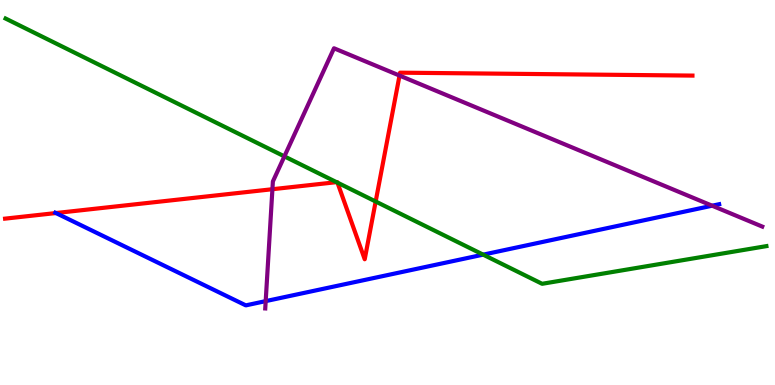[{'lines': ['blue', 'red'], 'intersections': [{'x': 0.722, 'y': 4.47}]}, {'lines': ['green', 'red'], 'intersections': [{'x': 4.34, 'y': 5.27}, {'x': 4.35, 'y': 5.26}, {'x': 4.85, 'y': 4.77}]}, {'lines': ['purple', 'red'], 'intersections': [{'x': 3.52, 'y': 5.09}, {'x': 5.16, 'y': 8.04}]}, {'lines': ['blue', 'green'], 'intersections': [{'x': 6.23, 'y': 3.39}]}, {'lines': ['blue', 'purple'], 'intersections': [{'x': 3.43, 'y': 2.18}, {'x': 9.19, 'y': 4.66}]}, {'lines': ['green', 'purple'], 'intersections': [{'x': 3.67, 'y': 5.94}]}]